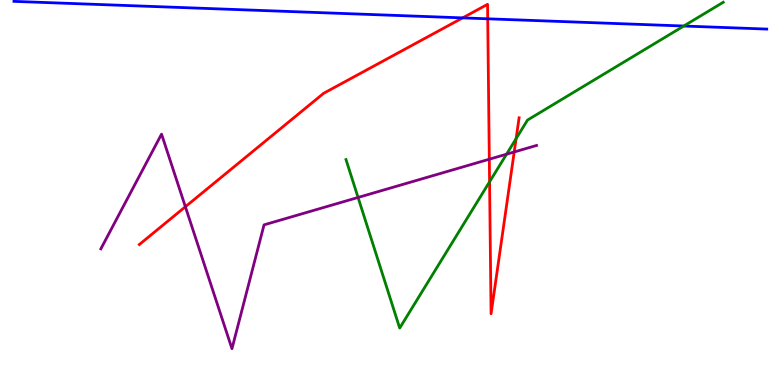[{'lines': ['blue', 'red'], 'intersections': [{'x': 5.97, 'y': 9.54}, {'x': 6.29, 'y': 9.51}]}, {'lines': ['green', 'red'], 'intersections': [{'x': 6.32, 'y': 5.28}, {'x': 6.66, 'y': 6.4}]}, {'lines': ['purple', 'red'], 'intersections': [{'x': 2.39, 'y': 4.63}, {'x': 6.31, 'y': 5.86}, {'x': 6.63, 'y': 6.05}]}, {'lines': ['blue', 'green'], 'intersections': [{'x': 8.82, 'y': 9.32}]}, {'lines': ['blue', 'purple'], 'intersections': []}, {'lines': ['green', 'purple'], 'intersections': [{'x': 4.62, 'y': 4.87}, {'x': 6.54, 'y': 5.99}]}]